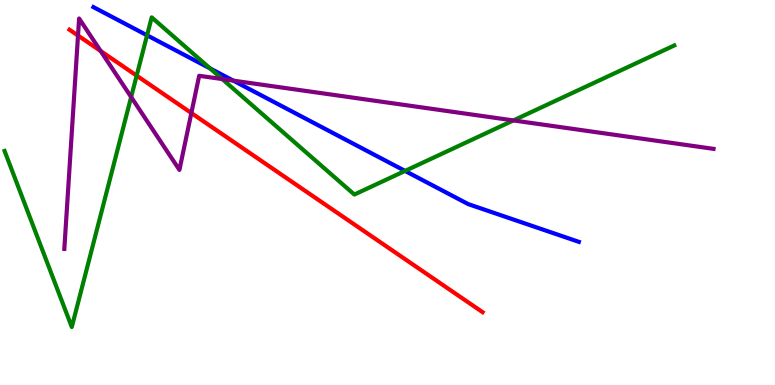[{'lines': ['blue', 'red'], 'intersections': []}, {'lines': ['green', 'red'], 'intersections': [{'x': 1.76, 'y': 8.04}]}, {'lines': ['purple', 'red'], 'intersections': [{'x': 1.01, 'y': 9.08}, {'x': 1.3, 'y': 8.67}, {'x': 2.47, 'y': 7.06}]}, {'lines': ['blue', 'green'], 'intersections': [{'x': 1.9, 'y': 9.08}, {'x': 2.71, 'y': 8.22}, {'x': 5.23, 'y': 5.56}]}, {'lines': ['blue', 'purple'], 'intersections': [{'x': 3.01, 'y': 7.91}]}, {'lines': ['green', 'purple'], 'intersections': [{'x': 1.69, 'y': 7.48}, {'x': 2.87, 'y': 7.95}, {'x': 6.62, 'y': 6.87}]}]